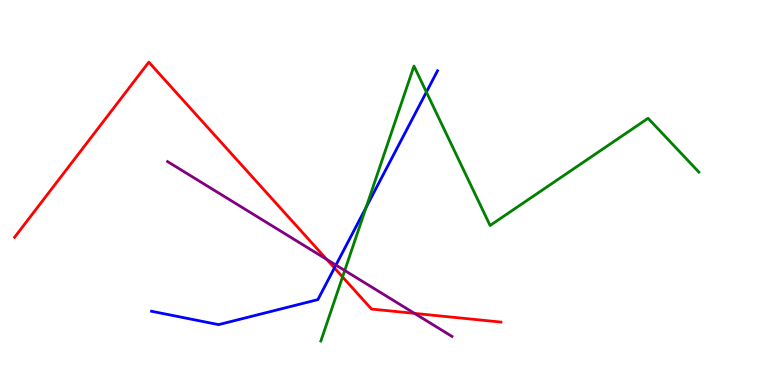[{'lines': ['blue', 'red'], 'intersections': [{'x': 4.32, 'y': 3.04}]}, {'lines': ['green', 'red'], 'intersections': [{'x': 4.42, 'y': 2.81}]}, {'lines': ['purple', 'red'], 'intersections': [{'x': 4.22, 'y': 3.26}, {'x': 5.35, 'y': 1.86}]}, {'lines': ['blue', 'green'], 'intersections': [{'x': 4.72, 'y': 4.62}, {'x': 5.5, 'y': 7.61}]}, {'lines': ['blue', 'purple'], 'intersections': [{'x': 4.33, 'y': 3.11}]}, {'lines': ['green', 'purple'], 'intersections': [{'x': 4.45, 'y': 2.97}]}]